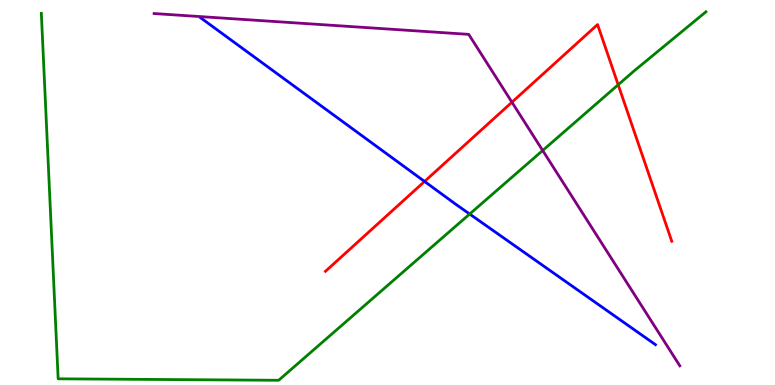[{'lines': ['blue', 'red'], 'intersections': [{'x': 5.48, 'y': 5.29}]}, {'lines': ['green', 'red'], 'intersections': [{'x': 7.98, 'y': 7.8}]}, {'lines': ['purple', 'red'], 'intersections': [{'x': 6.61, 'y': 7.35}]}, {'lines': ['blue', 'green'], 'intersections': [{'x': 6.06, 'y': 4.44}]}, {'lines': ['blue', 'purple'], 'intersections': []}, {'lines': ['green', 'purple'], 'intersections': [{'x': 7.0, 'y': 6.09}]}]